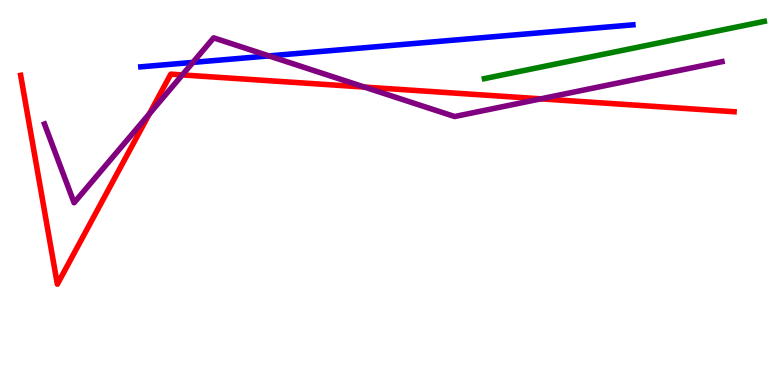[{'lines': ['blue', 'red'], 'intersections': []}, {'lines': ['green', 'red'], 'intersections': []}, {'lines': ['purple', 'red'], 'intersections': [{'x': 1.93, 'y': 7.04}, {'x': 2.35, 'y': 8.05}, {'x': 4.7, 'y': 7.74}, {'x': 6.98, 'y': 7.43}]}, {'lines': ['blue', 'green'], 'intersections': []}, {'lines': ['blue', 'purple'], 'intersections': [{'x': 2.49, 'y': 8.38}, {'x': 3.47, 'y': 8.55}]}, {'lines': ['green', 'purple'], 'intersections': []}]